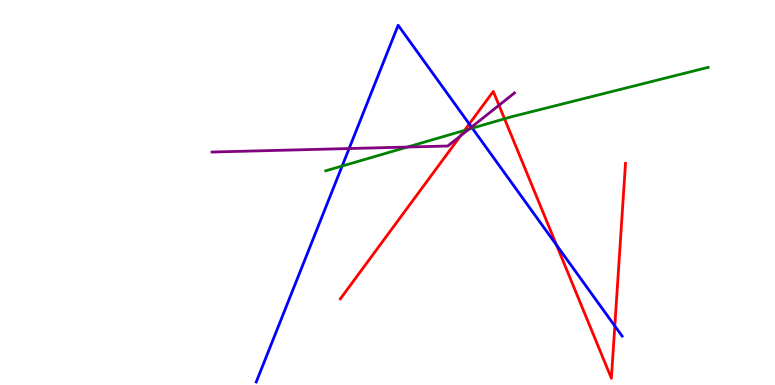[{'lines': ['blue', 'red'], 'intersections': [{'x': 6.06, 'y': 6.78}, {'x': 7.18, 'y': 3.63}, {'x': 7.93, 'y': 1.53}]}, {'lines': ['green', 'red'], 'intersections': [{'x': 5.99, 'y': 6.61}, {'x': 6.51, 'y': 6.91}]}, {'lines': ['purple', 'red'], 'intersections': [{'x': 5.94, 'y': 6.47}, {'x': 6.44, 'y': 7.27}]}, {'lines': ['blue', 'green'], 'intersections': [{'x': 4.41, 'y': 5.69}, {'x': 6.09, 'y': 6.67}]}, {'lines': ['blue', 'purple'], 'intersections': [{'x': 4.5, 'y': 6.14}, {'x': 6.08, 'y': 6.7}]}, {'lines': ['green', 'purple'], 'intersections': [{'x': 5.26, 'y': 6.18}, {'x': 6.05, 'y': 6.65}]}]